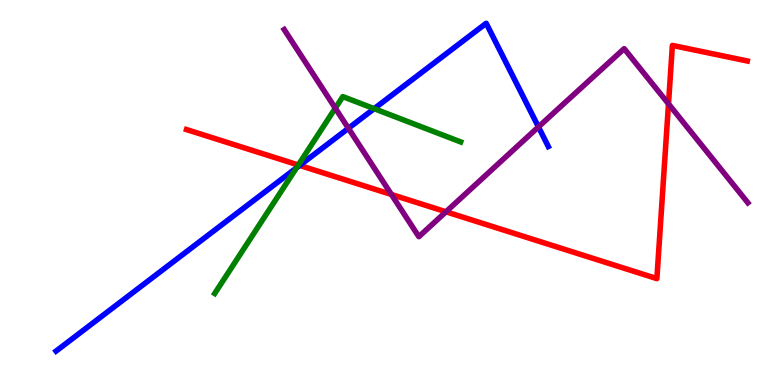[{'lines': ['blue', 'red'], 'intersections': [{'x': 3.87, 'y': 5.7}]}, {'lines': ['green', 'red'], 'intersections': [{'x': 3.85, 'y': 5.71}]}, {'lines': ['purple', 'red'], 'intersections': [{'x': 5.05, 'y': 4.95}, {'x': 5.75, 'y': 4.5}, {'x': 8.63, 'y': 7.3}]}, {'lines': ['blue', 'green'], 'intersections': [{'x': 3.83, 'y': 5.64}, {'x': 4.83, 'y': 7.18}]}, {'lines': ['blue', 'purple'], 'intersections': [{'x': 4.5, 'y': 6.67}, {'x': 6.95, 'y': 6.7}]}, {'lines': ['green', 'purple'], 'intersections': [{'x': 4.33, 'y': 7.19}]}]